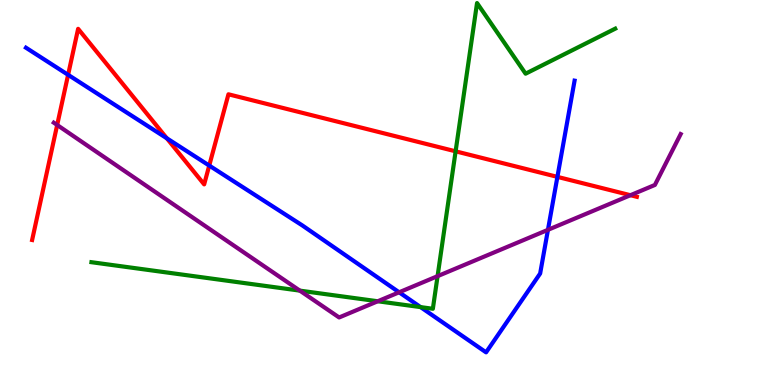[{'lines': ['blue', 'red'], 'intersections': [{'x': 0.879, 'y': 8.06}, {'x': 2.15, 'y': 6.41}, {'x': 2.7, 'y': 5.7}, {'x': 7.19, 'y': 5.41}]}, {'lines': ['green', 'red'], 'intersections': [{'x': 5.88, 'y': 6.07}]}, {'lines': ['purple', 'red'], 'intersections': [{'x': 0.738, 'y': 6.75}, {'x': 8.13, 'y': 4.93}]}, {'lines': ['blue', 'green'], 'intersections': [{'x': 5.43, 'y': 2.02}]}, {'lines': ['blue', 'purple'], 'intersections': [{'x': 5.15, 'y': 2.41}, {'x': 7.07, 'y': 4.03}]}, {'lines': ['green', 'purple'], 'intersections': [{'x': 3.87, 'y': 2.45}, {'x': 4.87, 'y': 2.18}, {'x': 5.65, 'y': 2.83}]}]